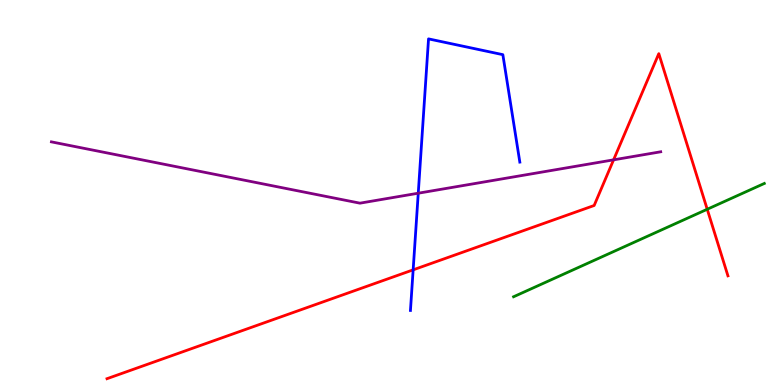[{'lines': ['blue', 'red'], 'intersections': [{'x': 5.33, 'y': 2.99}]}, {'lines': ['green', 'red'], 'intersections': [{'x': 9.13, 'y': 4.56}]}, {'lines': ['purple', 'red'], 'intersections': [{'x': 7.92, 'y': 5.85}]}, {'lines': ['blue', 'green'], 'intersections': []}, {'lines': ['blue', 'purple'], 'intersections': [{'x': 5.4, 'y': 4.98}]}, {'lines': ['green', 'purple'], 'intersections': []}]